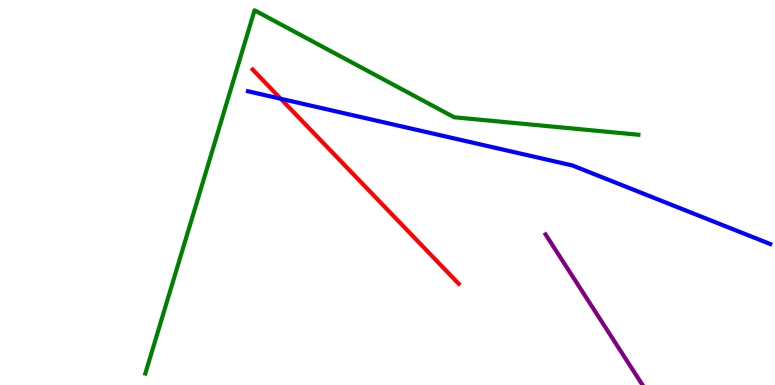[{'lines': ['blue', 'red'], 'intersections': [{'x': 3.62, 'y': 7.43}]}, {'lines': ['green', 'red'], 'intersections': []}, {'lines': ['purple', 'red'], 'intersections': []}, {'lines': ['blue', 'green'], 'intersections': []}, {'lines': ['blue', 'purple'], 'intersections': []}, {'lines': ['green', 'purple'], 'intersections': []}]